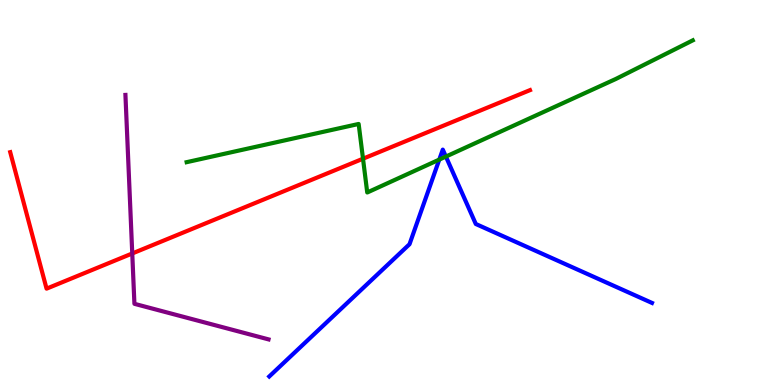[{'lines': ['blue', 'red'], 'intersections': []}, {'lines': ['green', 'red'], 'intersections': [{'x': 4.68, 'y': 5.88}]}, {'lines': ['purple', 'red'], 'intersections': [{'x': 1.71, 'y': 3.42}]}, {'lines': ['blue', 'green'], 'intersections': [{'x': 5.67, 'y': 5.85}, {'x': 5.75, 'y': 5.93}]}, {'lines': ['blue', 'purple'], 'intersections': []}, {'lines': ['green', 'purple'], 'intersections': []}]